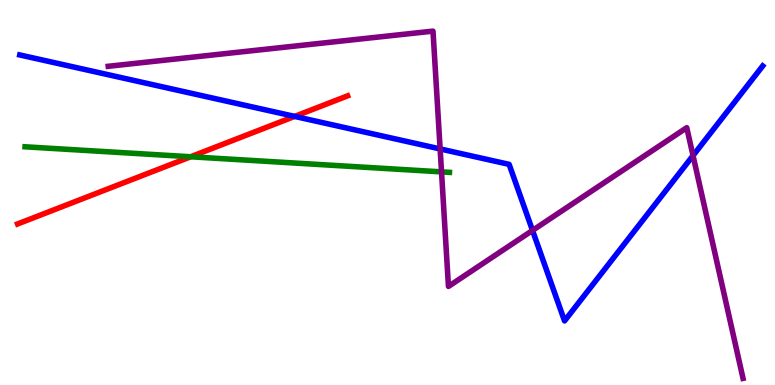[{'lines': ['blue', 'red'], 'intersections': [{'x': 3.8, 'y': 6.98}]}, {'lines': ['green', 'red'], 'intersections': [{'x': 2.46, 'y': 5.93}]}, {'lines': ['purple', 'red'], 'intersections': []}, {'lines': ['blue', 'green'], 'intersections': []}, {'lines': ['blue', 'purple'], 'intersections': [{'x': 5.68, 'y': 6.13}, {'x': 6.87, 'y': 4.01}, {'x': 8.94, 'y': 5.96}]}, {'lines': ['green', 'purple'], 'intersections': [{'x': 5.7, 'y': 5.54}]}]